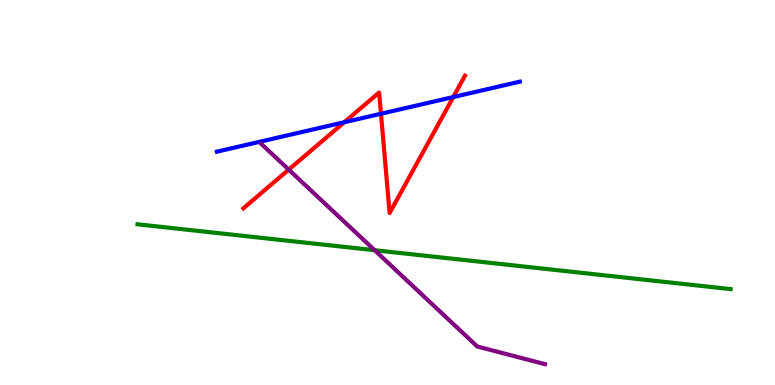[{'lines': ['blue', 'red'], 'intersections': [{'x': 4.44, 'y': 6.83}, {'x': 4.92, 'y': 7.05}, {'x': 5.85, 'y': 7.48}]}, {'lines': ['green', 'red'], 'intersections': []}, {'lines': ['purple', 'red'], 'intersections': [{'x': 3.73, 'y': 5.59}]}, {'lines': ['blue', 'green'], 'intersections': []}, {'lines': ['blue', 'purple'], 'intersections': []}, {'lines': ['green', 'purple'], 'intersections': [{'x': 4.83, 'y': 3.5}]}]